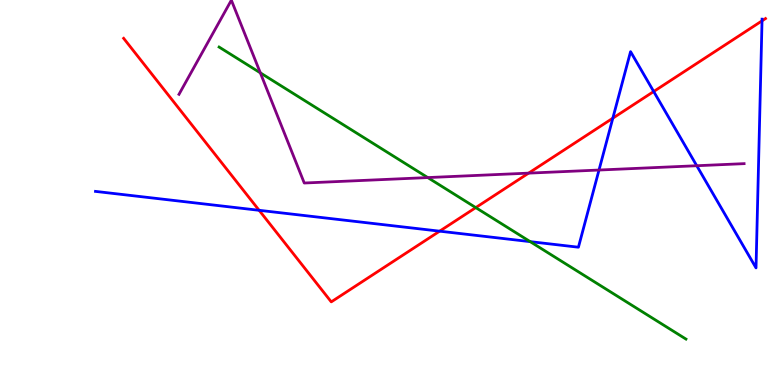[{'lines': ['blue', 'red'], 'intersections': [{'x': 3.34, 'y': 4.54}, {'x': 5.67, 'y': 4.0}, {'x': 7.91, 'y': 6.93}, {'x': 8.43, 'y': 7.62}, {'x': 9.83, 'y': 9.46}]}, {'lines': ['green', 'red'], 'intersections': [{'x': 6.14, 'y': 4.61}]}, {'lines': ['purple', 'red'], 'intersections': [{'x': 6.82, 'y': 5.5}]}, {'lines': ['blue', 'green'], 'intersections': [{'x': 6.84, 'y': 3.72}]}, {'lines': ['blue', 'purple'], 'intersections': [{'x': 7.73, 'y': 5.58}, {'x': 8.99, 'y': 5.7}]}, {'lines': ['green', 'purple'], 'intersections': [{'x': 3.36, 'y': 8.11}, {'x': 5.52, 'y': 5.39}]}]